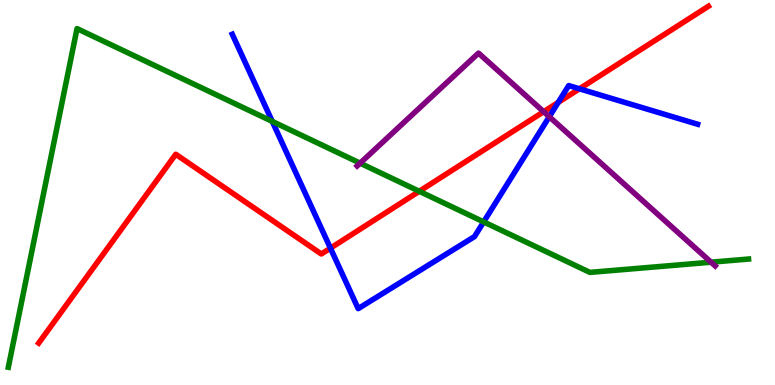[{'lines': ['blue', 'red'], 'intersections': [{'x': 4.26, 'y': 3.55}, {'x': 7.2, 'y': 7.34}, {'x': 7.48, 'y': 7.69}]}, {'lines': ['green', 'red'], 'intersections': [{'x': 5.41, 'y': 5.03}]}, {'lines': ['purple', 'red'], 'intersections': [{'x': 7.02, 'y': 7.1}]}, {'lines': ['blue', 'green'], 'intersections': [{'x': 3.51, 'y': 6.85}, {'x': 6.24, 'y': 4.24}]}, {'lines': ['blue', 'purple'], 'intersections': [{'x': 7.09, 'y': 6.97}]}, {'lines': ['green', 'purple'], 'intersections': [{'x': 4.65, 'y': 5.76}, {'x': 9.17, 'y': 3.19}]}]